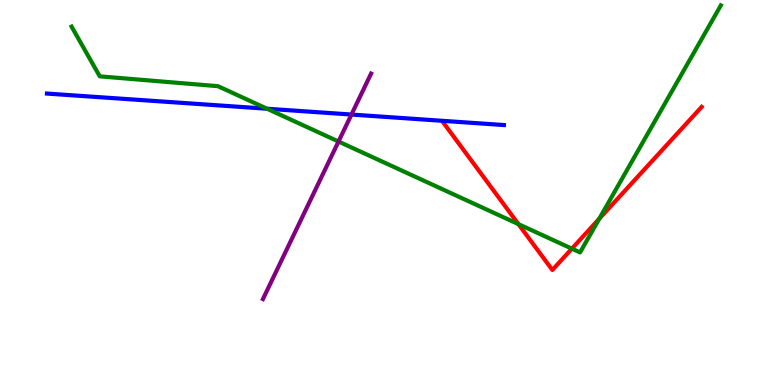[{'lines': ['blue', 'red'], 'intersections': []}, {'lines': ['green', 'red'], 'intersections': [{'x': 6.69, 'y': 4.18}, {'x': 7.38, 'y': 3.54}, {'x': 7.73, 'y': 4.32}]}, {'lines': ['purple', 'red'], 'intersections': []}, {'lines': ['blue', 'green'], 'intersections': [{'x': 3.45, 'y': 7.18}]}, {'lines': ['blue', 'purple'], 'intersections': [{'x': 4.53, 'y': 7.02}]}, {'lines': ['green', 'purple'], 'intersections': [{'x': 4.37, 'y': 6.32}]}]